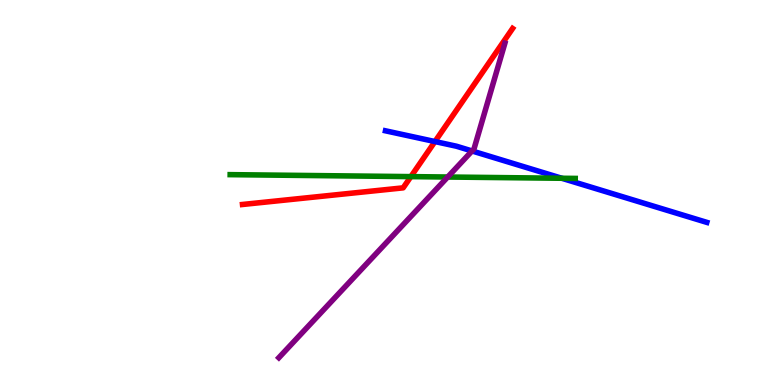[{'lines': ['blue', 'red'], 'intersections': [{'x': 5.61, 'y': 6.32}]}, {'lines': ['green', 'red'], 'intersections': [{'x': 5.3, 'y': 5.41}]}, {'lines': ['purple', 'red'], 'intersections': []}, {'lines': ['blue', 'green'], 'intersections': [{'x': 7.25, 'y': 5.37}]}, {'lines': ['blue', 'purple'], 'intersections': [{'x': 6.09, 'y': 6.08}]}, {'lines': ['green', 'purple'], 'intersections': [{'x': 5.78, 'y': 5.4}]}]